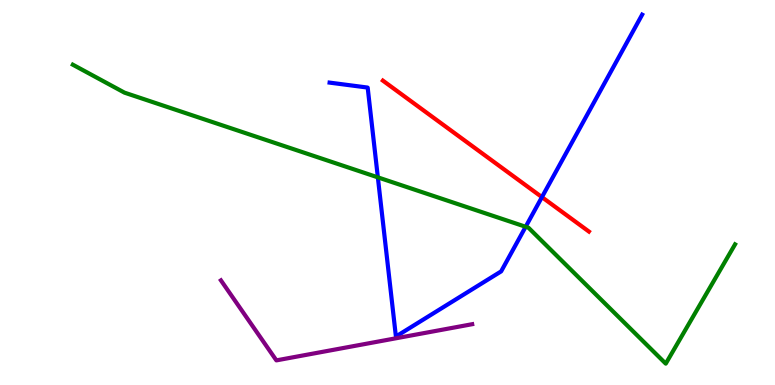[{'lines': ['blue', 'red'], 'intersections': [{'x': 6.99, 'y': 4.88}]}, {'lines': ['green', 'red'], 'intersections': []}, {'lines': ['purple', 'red'], 'intersections': []}, {'lines': ['blue', 'green'], 'intersections': [{'x': 4.88, 'y': 5.39}, {'x': 6.78, 'y': 4.11}]}, {'lines': ['blue', 'purple'], 'intersections': []}, {'lines': ['green', 'purple'], 'intersections': []}]